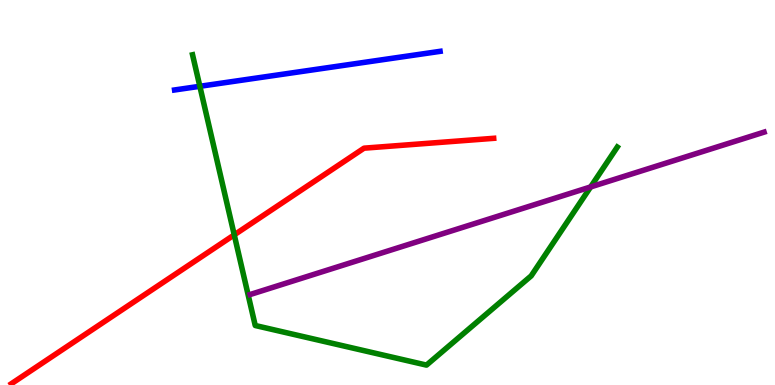[{'lines': ['blue', 'red'], 'intersections': []}, {'lines': ['green', 'red'], 'intersections': [{'x': 3.02, 'y': 3.9}]}, {'lines': ['purple', 'red'], 'intersections': []}, {'lines': ['blue', 'green'], 'intersections': [{'x': 2.58, 'y': 7.76}]}, {'lines': ['blue', 'purple'], 'intersections': []}, {'lines': ['green', 'purple'], 'intersections': [{'x': 7.62, 'y': 5.14}]}]